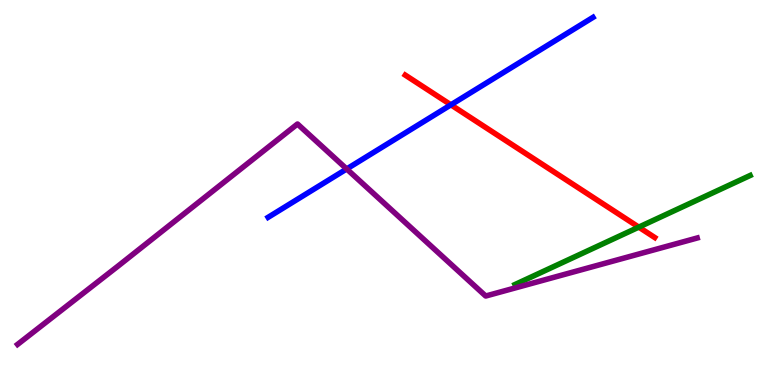[{'lines': ['blue', 'red'], 'intersections': [{'x': 5.82, 'y': 7.28}]}, {'lines': ['green', 'red'], 'intersections': [{'x': 8.24, 'y': 4.1}]}, {'lines': ['purple', 'red'], 'intersections': []}, {'lines': ['blue', 'green'], 'intersections': []}, {'lines': ['blue', 'purple'], 'intersections': [{'x': 4.47, 'y': 5.61}]}, {'lines': ['green', 'purple'], 'intersections': []}]